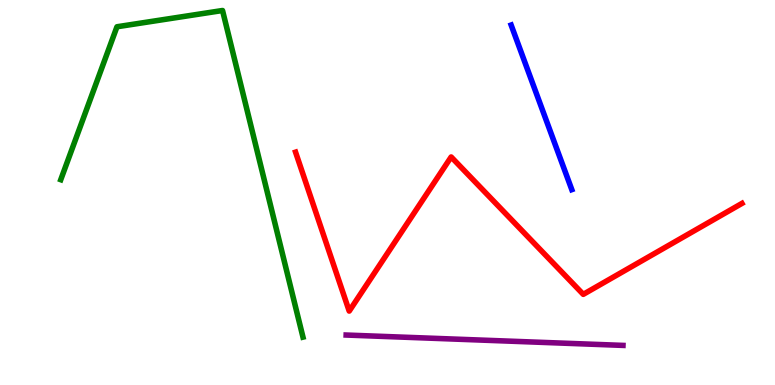[{'lines': ['blue', 'red'], 'intersections': []}, {'lines': ['green', 'red'], 'intersections': []}, {'lines': ['purple', 'red'], 'intersections': []}, {'lines': ['blue', 'green'], 'intersections': []}, {'lines': ['blue', 'purple'], 'intersections': []}, {'lines': ['green', 'purple'], 'intersections': []}]